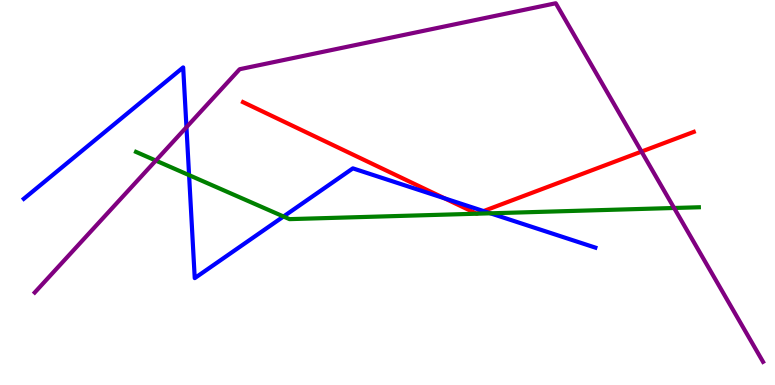[{'lines': ['blue', 'red'], 'intersections': [{'x': 5.74, 'y': 4.85}, {'x': 6.24, 'y': 4.52}]}, {'lines': ['green', 'red'], 'intersections': []}, {'lines': ['purple', 'red'], 'intersections': [{'x': 8.28, 'y': 6.06}]}, {'lines': ['blue', 'green'], 'intersections': [{'x': 2.44, 'y': 5.45}, {'x': 3.66, 'y': 4.38}, {'x': 6.33, 'y': 4.46}]}, {'lines': ['blue', 'purple'], 'intersections': [{'x': 2.41, 'y': 6.7}]}, {'lines': ['green', 'purple'], 'intersections': [{'x': 2.01, 'y': 5.83}, {'x': 8.7, 'y': 4.6}]}]